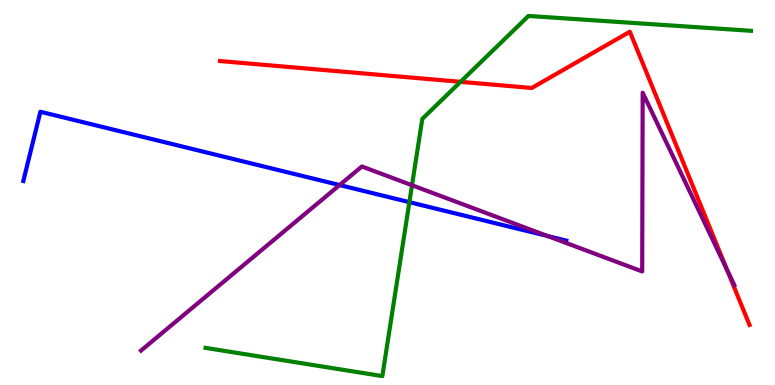[{'lines': ['blue', 'red'], 'intersections': []}, {'lines': ['green', 'red'], 'intersections': [{'x': 5.94, 'y': 7.87}]}, {'lines': ['purple', 'red'], 'intersections': [{'x': 9.38, 'y': 3.0}]}, {'lines': ['blue', 'green'], 'intersections': [{'x': 5.28, 'y': 4.75}]}, {'lines': ['blue', 'purple'], 'intersections': [{'x': 4.38, 'y': 5.19}, {'x': 7.07, 'y': 3.87}]}, {'lines': ['green', 'purple'], 'intersections': [{'x': 5.32, 'y': 5.19}]}]